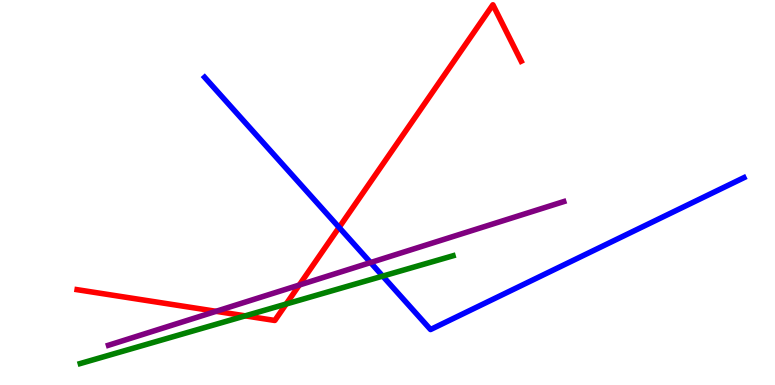[{'lines': ['blue', 'red'], 'intersections': [{'x': 4.38, 'y': 4.09}]}, {'lines': ['green', 'red'], 'intersections': [{'x': 3.16, 'y': 1.8}, {'x': 3.69, 'y': 2.1}]}, {'lines': ['purple', 'red'], 'intersections': [{'x': 2.79, 'y': 1.91}, {'x': 3.86, 'y': 2.6}]}, {'lines': ['blue', 'green'], 'intersections': [{'x': 4.94, 'y': 2.83}]}, {'lines': ['blue', 'purple'], 'intersections': [{'x': 4.78, 'y': 3.18}]}, {'lines': ['green', 'purple'], 'intersections': []}]